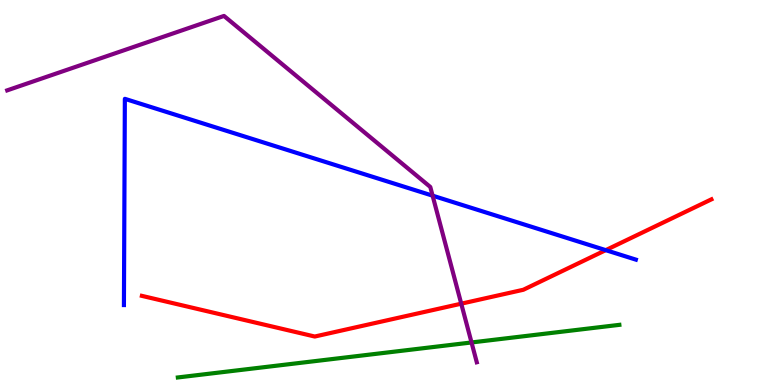[{'lines': ['blue', 'red'], 'intersections': [{'x': 7.82, 'y': 3.5}]}, {'lines': ['green', 'red'], 'intersections': []}, {'lines': ['purple', 'red'], 'intersections': [{'x': 5.95, 'y': 2.11}]}, {'lines': ['blue', 'green'], 'intersections': []}, {'lines': ['blue', 'purple'], 'intersections': [{'x': 5.58, 'y': 4.92}]}, {'lines': ['green', 'purple'], 'intersections': [{'x': 6.08, 'y': 1.1}]}]